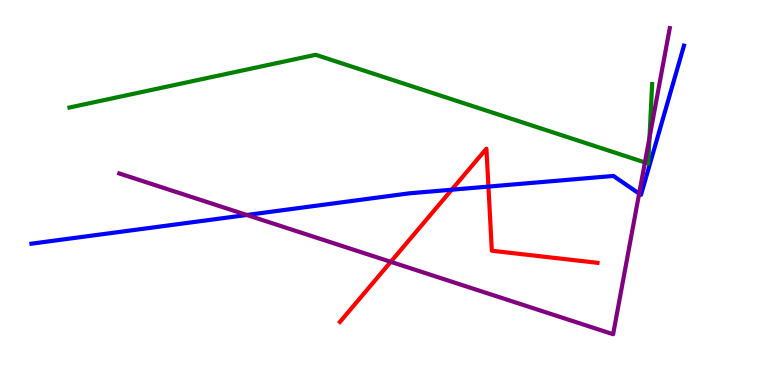[{'lines': ['blue', 'red'], 'intersections': [{'x': 5.83, 'y': 5.07}, {'x': 6.3, 'y': 5.15}]}, {'lines': ['green', 'red'], 'intersections': []}, {'lines': ['purple', 'red'], 'intersections': [{'x': 5.04, 'y': 3.2}]}, {'lines': ['blue', 'green'], 'intersections': []}, {'lines': ['blue', 'purple'], 'intersections': [{'x': 3.18, 'y': 4.42}, {'x': 8.25, 'y': 4.97}]}, {'lines': ['green', 'purple'], 'intersections': [{'x': 8.32, 'y': 5.78}, {'x': 8.38, 'y': 6.42}]}]